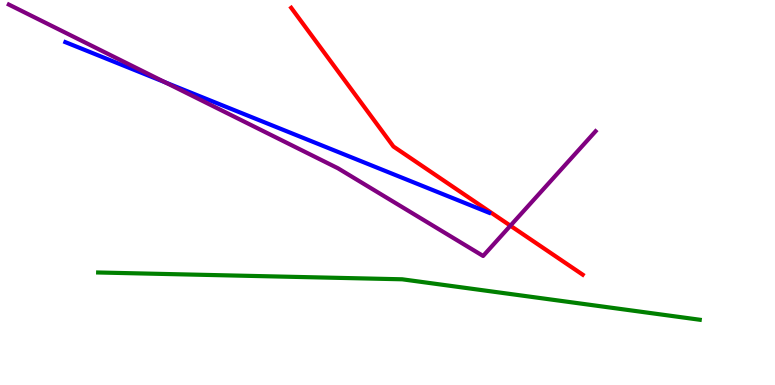[{'lines': ['blue', 'red'], 'intersections': []}, {'lines': ['green', 'red'], 'intersections': []}, {'lines': ['purple', 'red'], 'intersections': [{'x': 6.59, 'y': 4.14}]}, {'lines': ['blue', 'green'], 'intersections': []}, {'lines': ['blue', 'purple'], 'intersections': [{'x': 2.13, 'y': 7.86}]}, {'lines': ['green', 'purple'], 'intersections': []}]